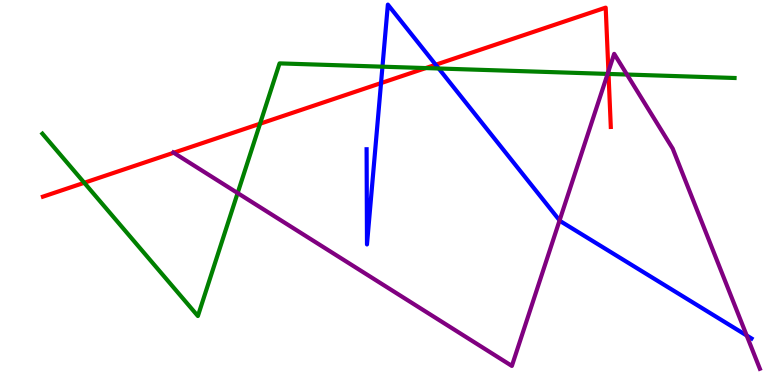[{'lines': ['blue', 'red'], 'intersections': [{'x': 4.92, 'y': 7.84}, {'x': 5.62, 'y': 8.32}]}, {'lines': ['green', 'red'], 'intersections': [{'x': 1.09, 'y': 5.25}, {'x': 3.36, 'y': 6.79}, {'x': 5.49, 'y': 8.23}, {'x': 7.85, 'y': 8.08}]}, {'lines': ['purple', 'red'], 'intersections': [{'x': 2.24, 'y': 6.03}, {'x': 7.85, 'y': 8.14}]}, {'lines': ['blue', 'green'], 'intersections': [{'x': 4.93, 'y': 8.27}, {'x': 5.66, 'y': 8.22}]}, {'lines': ['blue', 'purple'], 'intersections': [{'x': 7.22, 'y': 4.28}, {'x': 9.63, 'y': 1.29}]}, {'lines': ['green', 'purple'], 'intersections': [{'x': 3.07, 'y': 4.99}, {'x': 7.84, 'y': 8.08}, {'x': 8.09, 'y': 8.06}]}]